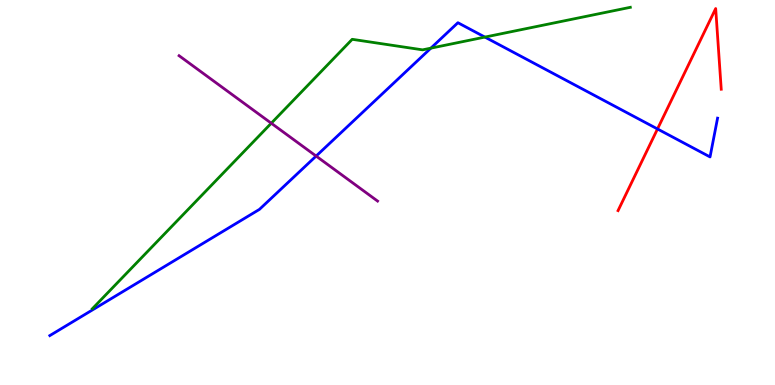[{'lines': ['blue', 'red'], 'intersections': [{'x': 8.48, 'y': 6.65}]}, {'lines': ['green', 'red'], 'intersections': []}, {'lines': ['purple', 'red'], 'intersections': []}, {'lines': ['blue', 'green'], 'intersections': [{'x': 5.56, 'y': 8.75}, {'x': 6.26, 'y': 9.04}]}, {'lines': ['blue', 'purple'], 'intersections': [{'x': 4.08, 'y': 5.95}]}, {'lines': ['green', 'purple'], 'intersections': [{'x': 3.5, 'y': 6.8}]}]